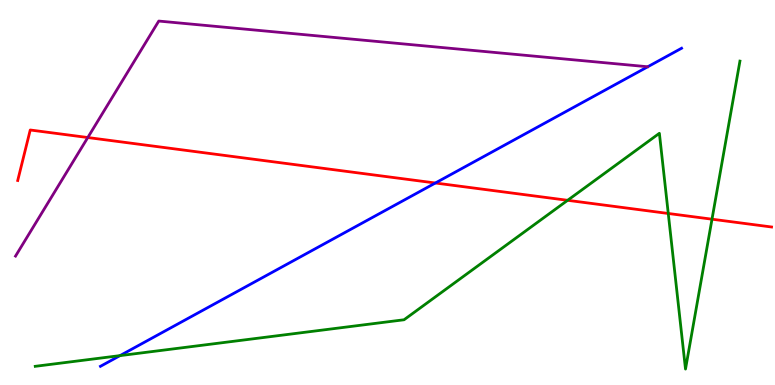[{'lines': ['blue', 'red'], 'intersections': [{'x': 5.62, 'y': 5.25}]}, {'lines': ['green', 'red'], 'intersections': [{'x': 7.32, 'y': 4.8}, {'x': 8.62, 'y': 4.46}, {'x': 9.19, 'y': 4.31}]}, {'lines': ['purple', 'red'], 'intersections': [{'x': 1.13, 'y': 6.43}]}, {'lines': ['blue', 'green'], 'intersections': [{'x': 1.55, 'y': 0.763}]}, {'lines': ['blue', 'purple'], 'intersections': []}, {'lines': ['green', 'purple'], 'intersections': []}]